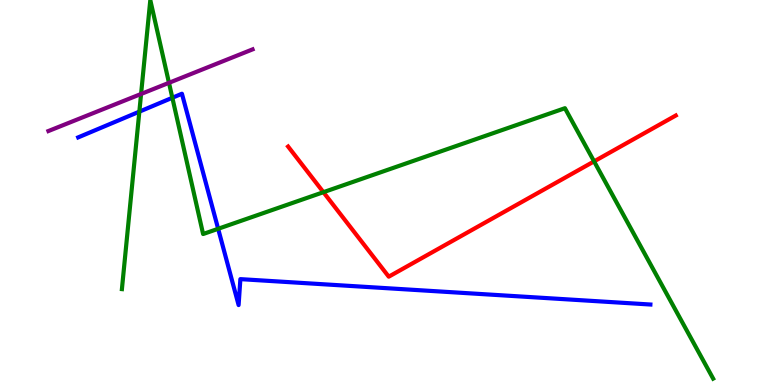[{'lines': ['blue', 'red'], 'intersections': []}, {'lines': ['green', 'red'], 'intersections': [{'x': 4.17, 'y': 5.01}, {'x': 7.67, 'y': 5.81}]}, {'lines': ['purple', 'red'], 'intersections': []}, {'lines': ['blue', 'green'], 'intersections': [{'x': 1.8, 'y': 7.1}, {'x': 2.22, 'y': 7.46}, {'x': 2.81, 'y': 4.06}]}, {'lines': ['blue', 'purple'], 'intersections': []}, {'lines': ['green', 'purple'], 'intersections': [{'x': 1.82, 'y': 7.56}, {'x': 2.18, 'y': 7.85}]}]